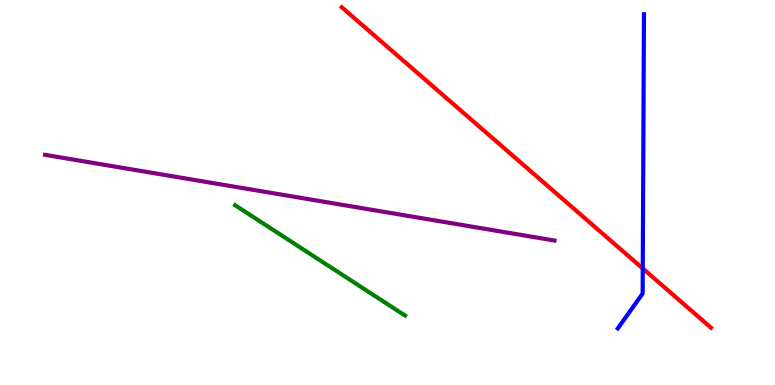[{'lines': ['blue', 'red'], 'intersections': [{'x': 8.29, 'y': 3.03}]}, {'lines': ['green', 'red'], 'intersections': []}, {'lines': ['purple', 'red'], 'intersections': []}, {'lines': ['blue', 'green'], 'intersections': []}, {'lines': ['blue', 'purple'], 'intersections': []}, {'lines': ['green', 'purple'], 'intersections': []}]